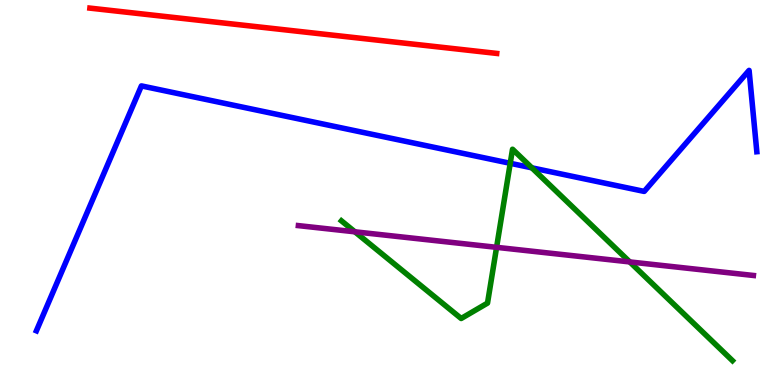[{'lines': ['blue', 'red'], 'intersections': []}, {'lines': ['green', 'red'], 'intersections': []}, {'lines': ['purple', 'red'], 'intersections': []}, {'lines': ['blue', 'green'], 'intersections': [{'x': 6.58, 'y': 5.76}, {'x': 6.86, 'y': 5.64}]}, {'lines': ['blue', 'purple'], 'intersections': []}, {'lines': ['green', 'purple'], 'intersections': [{'x': 4.58, 'y': 3.98}, {'x': 6.41, 'y': 3.58}, {'x': 8.13, 'y': 3.2}]}]